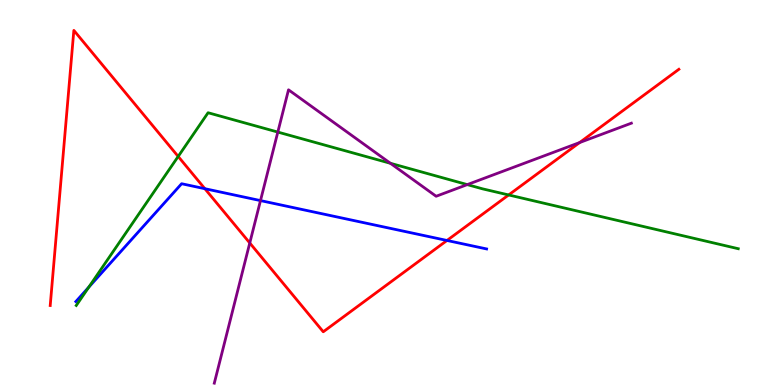[{'lines': ['blue', 'red'], 'intersections': [{'x': 2.64, 'y': 5.1}, {'x': 5.77, 'y': 3.75}]}, {'lines': ['green', 'red'], 'intersections': [{'x': 2.3, 'y': 5.94}, {'x': 6.56, 'y': 4.94}]}, {'lines': ['purple', 'red'], 'intersections': [{'x': 3.22, 'y': 3.69}, {'x': 7.48, 'y': 6.3}]}, {'lines': ['blue', 'green'], 'intersections': [{'x': 1.15, 'y': 2.54}]}, {'lines': ['blue', 'purple'], 'intersections': [{'x': 3.36, 'y': 4.79}]}, {'lines': ['green', 'purple'], 'intersections': [{'x': 3.58, 'y': 6.57}, {'x': 5.04, 'y': 5.76}, {'x': 6.03, 'y': 5.21}]}]